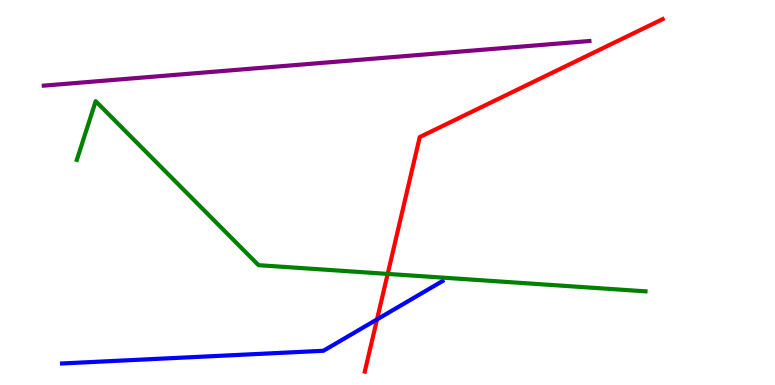[{'lines': ['blue', 'red'], 'intersections': [{'x': 4.86, 'y': 1.7}]}, {'lines': ['green', 'red'], 'intersections': [{'x': 5.0, 'y': 2.89}]}, {'lines': ['purple', 'red'], 'intersections': []}, {'lines': ['blue', 'green'], 'intersections': []}, {'lines': ['blue', 'purple'], 'intersections': []}, {'lines': ['green', 'purple'], 'intersections': []}]